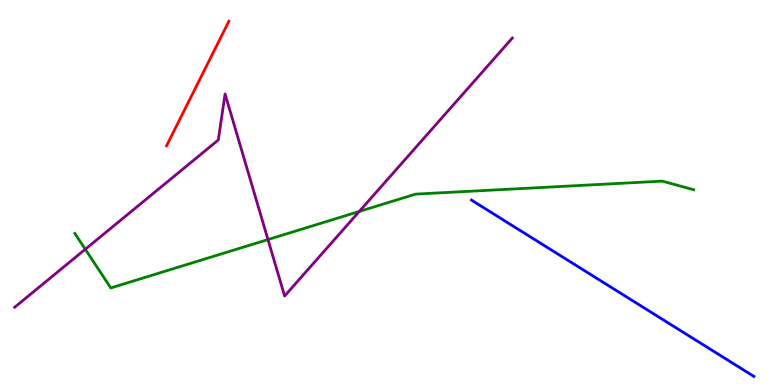[{'lines': ['blue', 'red'], 'intersections': []}, {'lines': ['green', 'red'], 'intersections': []}, {'lines': ['purple', 'red'], 'intersections': []}, {'lines': ['blue', 'green'], 'intersections': []}, {'lines': ['blue', 'purple'], 'intersections': []}, {'lines': ['green', 'purple'], 'intersections': [{'x': 1.1, 'y': 3.53}, {'x': 3.46, 'y': 3.78}, {'x': 4.64, 'y': 4.51}]}]